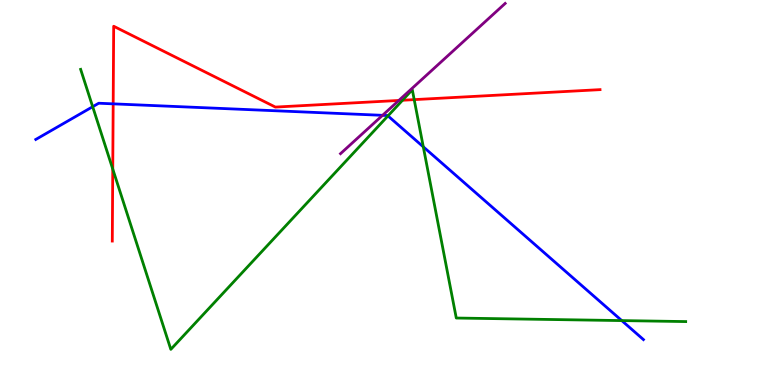[{'lines': ['blue', 'red'], 'intersections': [{'x': 1.46, 'y': 7.3}]}, {'lines': ['green', 'red'], 'intersections': [{'x': 1.45, 'y': 5.61}, {'x': 5.19, 'y': 7.4}, {'x': 5.34, 'y': 7.41}]}, {'lines': ['purple', 'red'], 'intersections': [{'x': 5.15, 'y': 7.39}]}, {'lines': ['blue', 'green'], 'intersections': [{'x': 1.2, 'y': 7.23}, {'x': 5.01, 'y': 6.99}, {'x': 5.46, 'y': 6.19}, {'x': 8.02, 'y': 1.67}]}, {'lines': ['blue', 'purple'], 'intersections': [{'x': 4.94, 'y': 7.0}]}, {'lines': ['green', 'purple'], 'intersections': []}]